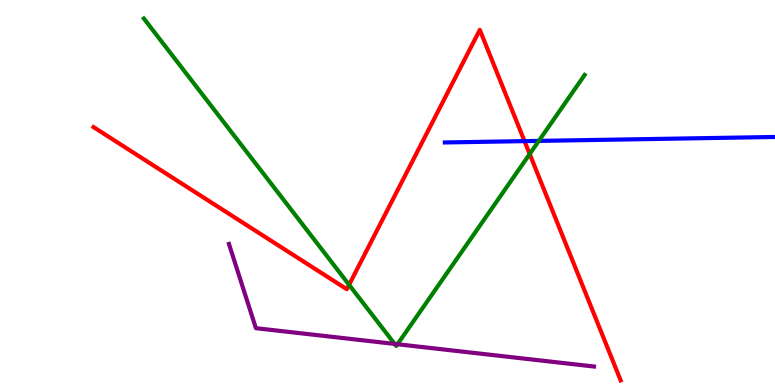[{'lines': ['blue', 'red'], 'intersections': [{'x': 6.77, 'y': 6.33}]}, {'lines': ['green', 'red'], 'intersections': [{'x': 4.5, 'y': 2.6}, {'x': 6.83, 'y': 6.0}]}, {'lines': ['purple', 'red'], 'intersections': []}, {'lines': ['blue', 'green'], 'intersections': [{'x': 6.95, 'y': 6.34}]}, {'lines': ['blue', 'purple'], 'intersections': []}, {'lines': ['green', 'purple'], 'intersections': [{'x': 5.09, 'y': 1.07}, {'x': 5.13, 'y': 1.06}]}]